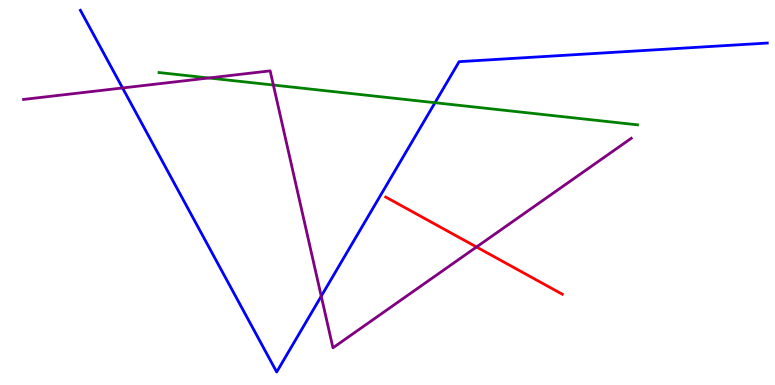[{'lines': ['blue', 'red'], 'intersections': []}, {'lines': ['green', 'red'], 'intersections': []}, {'lines': ['purple', 'red'], 'intersections': [{'x': 6.15, 'y': 3.58}]}, {'lines': ['blue', 'green'], 'intersections': [{'x': 5.61, 'y': 7.33}]}, {'lines': ['blue', 'purple'], 'intersections': [{'x': 1.58, 'y': 7.72}, {'x': 4.15, 'y': 2.31}]}, {'lines': ['green', 'purple'], 'intersections': [{'x': 2.69, 'y': 7.97}, {'x': 3.53, 'y': 7.79}]}]